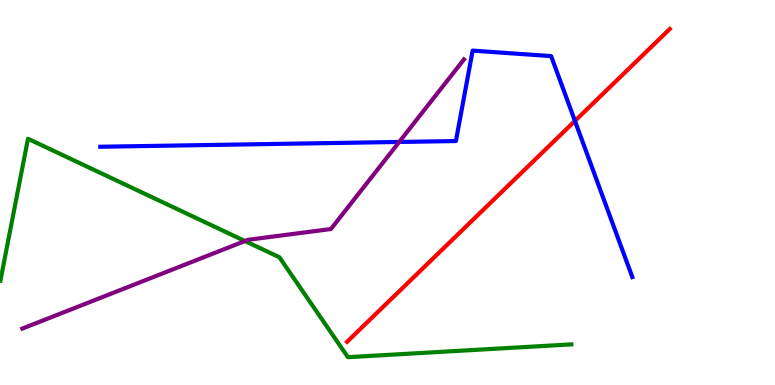[{'lines': ['blue', 'red'], 'intersections': [{'x': 7.42, 'y': 6.86}]}, {'lines': ['green', 'red'], 'intersections': []}, {'lines': ['purple', 'red'], 'intersections': []}, {'lines': ['blue', 'green'], 'intersections': []}, {'lines': ['blue', 'purple'], 'intersections': [{'x': 5.15, 'y': 6.31}]}, {'lines': ['green', 'purple'], 'intersections': [{'x': 3.16, 'y': 3.74}]}]